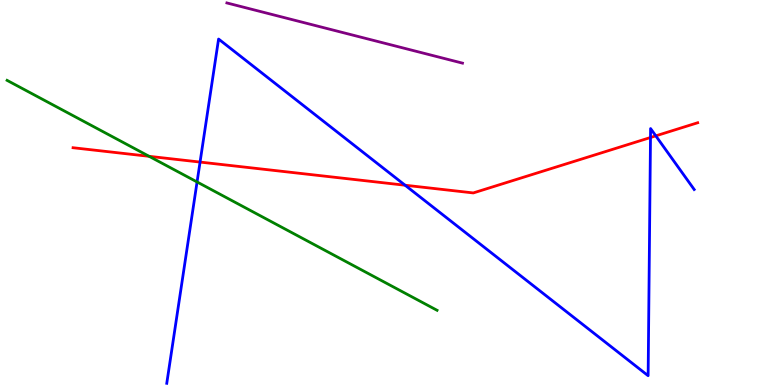[{'lines': ['blue', 'red'], 'intersections': [{'x': 2.58, 'y': 5.79}, {'x': 5.23, 'y': 5.19}, {'x': 8.39, 'y': 6.43}, {'x': 8.46, 'y': 6.47}]}, {'lines': ['green', 'red'], 'intersections': [{'x': 1.92, 'y': 5.94}]}, {'lines': ['purple', 'red'], 'intersections': []}, {'lines': ['blue', 'green'], 'intersections': [{'x': 2.54, 'y': 5.27}]}, {'lines': ['blue', 'purple'], 'intersections': []}, {'lines': ['green', 'purple'], 'intersections': []}]